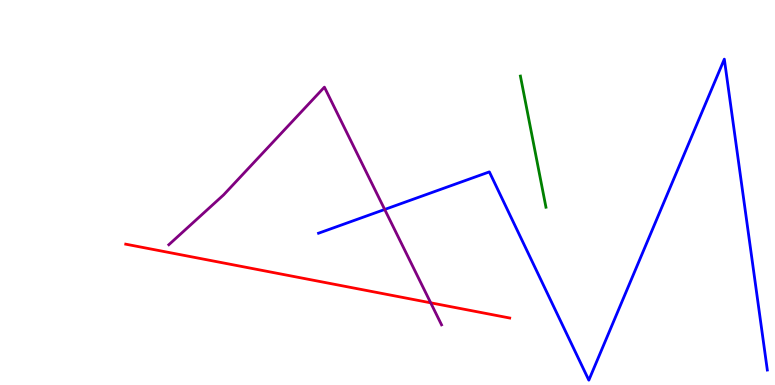[{'lines': ['blue', 'red'], 'intersections': []}, {'lines': ['green', 'red'], 'intersections': []}, {'lines': ['purple', 'red'], 'intersections': [{'x': 5.56, 'y': 2.13}]}, {'lines': ['blue', 'green'], 'intersections': []}, {'lines': ['blue', 'purple'], 'intersections': [{'x': 4.96, 'y': 4.56}]}, {'lines': ['green', 'purple'], 'intersections': []}]